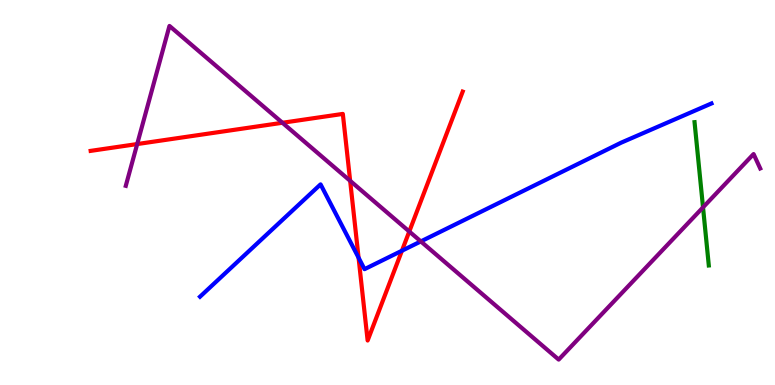[{'lines': ['blue', 'red'], 'intersections': [{'x': 4.63, 'y': 3.31}, {'x': 5.19, 'y': 3.49}]}, {'lines': ['green', 'red'], 'intersections': []}, {'lines': ['purple', 'red'], 'intersections': [{'x': 1.77, 'y': 6.26}, {'x': 3.64, 'y': 6.81}, {'x': 4.52, 'y': 5.3}, {'x': 5.28, 'y': 3.99}]}, {'lines': ['blue', 'green'], 'intersections': []}, {'lines': ['blue', 'purple'], 'intersections': [{'x': 5.43, 'y': 3.73}]}, {'lines': ['green', 'purple'], 'intersections': [{'x': 9.07, 'y': 4.61}]}]